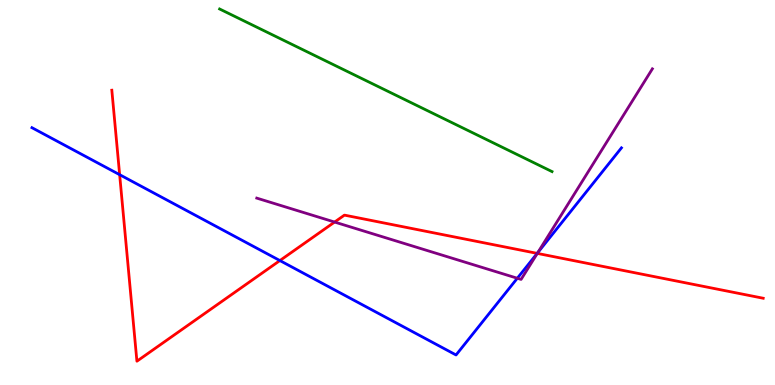[{'lines': ['blue', 'red'], 'intersections': [{'x': 1.54, 'y': 5.46}, {'x': 3.61, 'y': 3.23}, {'x': 6.93, 'y': 3.42}]}, {'lines': ['green', 'red'], 'intersections': []}, {'lines': ['purple', 'red'], 'intersections': [{'x': 4.32, 'y': 4.23}, {'x': 6.93, 'y': 3.42}]}, {'lines': ['blue', 'green'], 'intersections': []}, {'lines': ['blue', 'purple'], 'intersections': [{'x': 6.68, 'y': 2.77}, {'x': 6.94, 'y': 3.44}]}, {'lines': ['green', 'purple'], 'intersections': []}]